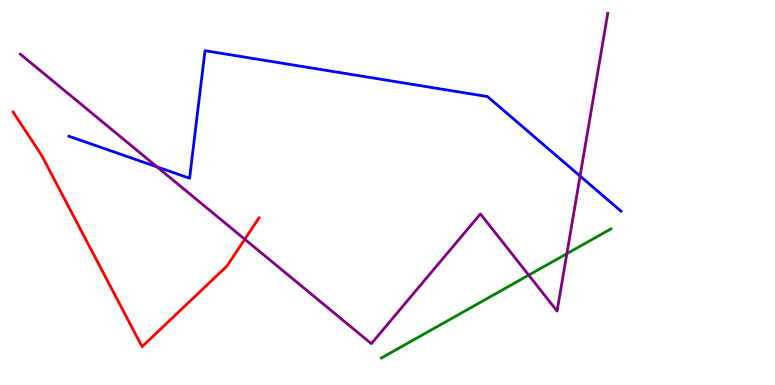[{'lines': ['blue', 'red'], 'intersections': []}, {'lines': ['green', 'red'], 'intersections': []}, {'lines': ['purple', 'red'], 'intersections': [{'x': 3.16, 'y': 3.79}]}, {'lines': ['blue', 'green'], 'intersections': []}, {'lines': ['blue', 'purple'], 'intersections': [{'x': 2.03, 'y': 5.66}, {'x': 7.48, 'y': 5.43}]}, {'lines': ['green', 'purple'], 'intersections': [{'x': 6.82, 'y': 2.85}, {'x': 7.31, 'y': 3.41}]}]